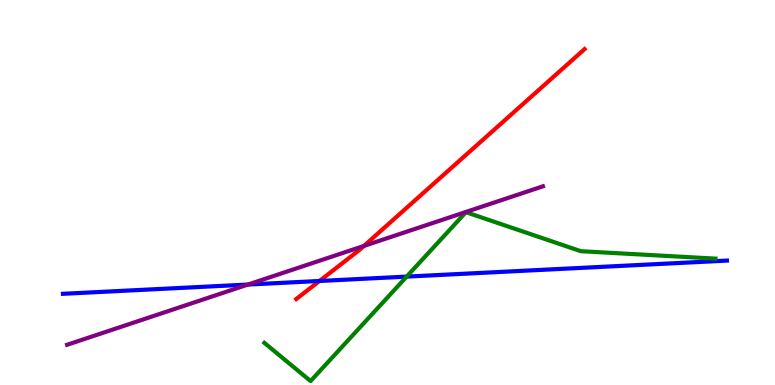[{'lines': ['blue', 'red'], 'intersections': [{'x': 4.12, 'y': 2.7}]}, {'lines': ['green', 'red'], 'intersections': []}, {'lines': ['purple', 'red'], 'intersections': [{'x': 4.7, 'y': 3.61}]}, {'lines': ['blue', 'green'], 'intersections': [{'x': 5.25, 'y': 2.82}]}, {'lines': ['blue', 'purple'], 'intersections': [{'x': 3.2, 'y': 2.61}]}, {'lines': ['green', 'purple'], 'intersections': []}]